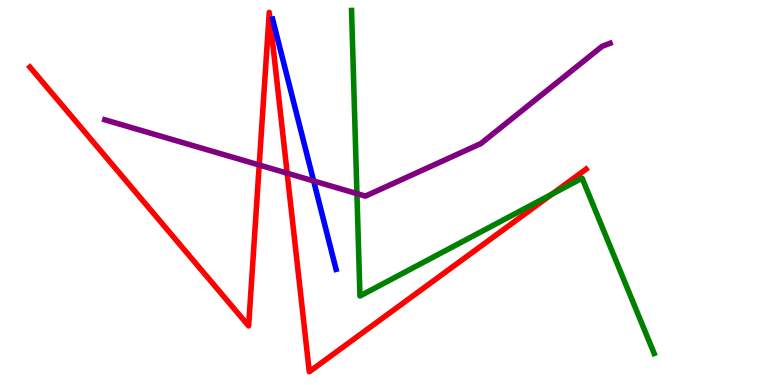[{'lines': ['blue', 'red'], 'intersections': []}, {'lines': ['green', 'red'], 'intersections': [{'x': 7.12, 'y': 4.96}]}, {'lines': ['purple', 'red'], 'intersections': [{'x': 3.34, 'y': 5.71}, {'x': 3.71, 'y': 5.5}]}, {'lines': ['blue', 'green'], 'intersections': []}, {'lines': ['blue', 'purple'], 'intersections': [{'x': 4.05, 'y': 5.3}]}, {'lines': ['green', 'purple'], 'intersections': [{'x': 4.61, 'y': 4.97}]}]